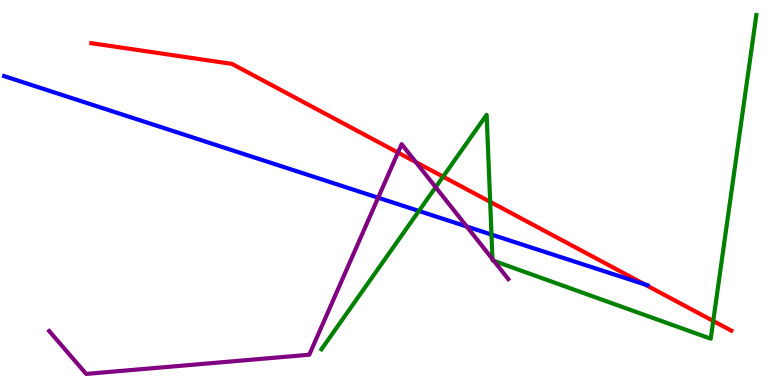[{'lines': ['blue', 'red'], 'intersections': [{'x': 8.32, 'y': 2.61}]}, {'lines': ['green', 'red'], 'intersections': [{'x': 5.72, 'y': 5.41}, {'x': 6.32, 'y': 4.76}, {'x': 9.2, 'y': 1.66}]}, {'lines': ['purple', 'red'], 'intersections': [{'x': 5.13, 'y': 6.04}, {'x': 5.37, 'y': 5.79}]}, {'lines': ['blue', 'green'], 'intersections': [{'x': 5.41, 'y': 4.52}, {'x': 6.34, 'y': 3.91}]}, {'lines': ['blue', 'purple'], 'intersections': [{'x': 4.88, 'y': 4.86}, {'x': 6.02, 'y': 4.12}]}, {'lines': ['green', 'purple'], 'intersections': [{'x': 5.62, 'y': 5.14}, {'x': 6.35, 'y': 3.27}, {'x': 6.37, 'y': 3.22}]}]